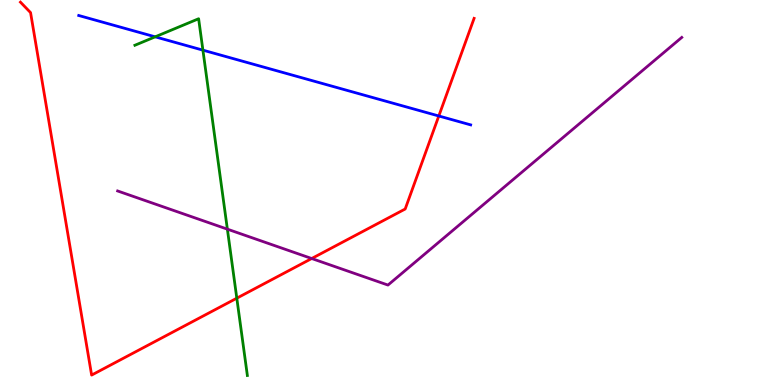[{'lines': ['blue', 'red'], 'intersections': [{'x': 5.66, 'y': 6.99}]}, {'lines': ['green', 'red'], 'intersections': [{'x': 3.06, 'y': 2.25}]}, {'lines': ['purple', 'red'], 'intersections': [{'x': 4.02, 'y': 3.29}]}, {'lines': ['blue', 'green'], 'intersections': [{'x': 2.0, 'y': 9.04}, {'x': 2.62, 'y': 8.7}]}, {'lines': ['blue', 'purple'], 'intersections': []}, {'lines': ['green', 'purple'], 'intersections': [{'x': 2.93, 'y': 4.05}]}]